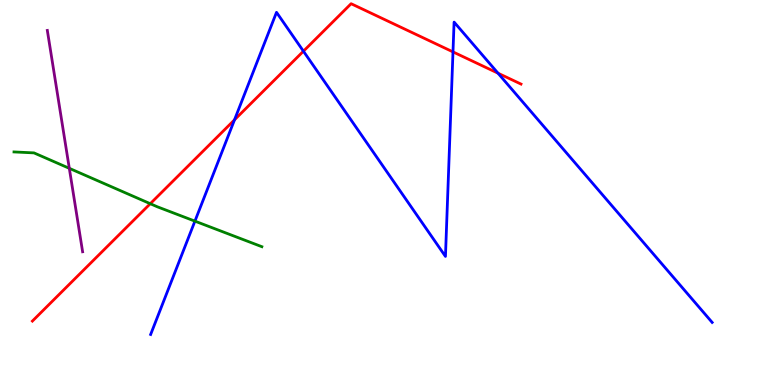[{'lines': ['blue', 'red'], 'intersections': [{'x': 3.03, 'y': 6.89}, {'x': 3.92, 'y': 8.67}, {'x': 5.84, 'y': 8.65}, {'x': 6.43, 'y': 8.1}]}, {'lines': ['green', 'red'], 'intersections': [{'x': 1.94, 'y': 4.71}]}, {'lines': ['purple', 'red'], 'intersections': []}, {'lines': ['blue', 'green'], 'intersections': [{'x': 2.52, 'y': 4.26}]}, {'lines': ['blue', 'purple'], 'intersections': []}, {'lines': ['green', 'purple'], 'intersections': [{'x': 0.894, 'y': 5.63}]}]